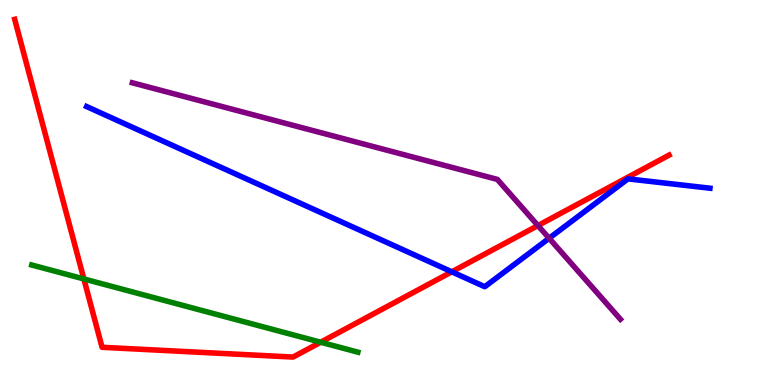[{'lines': ['blue', 'red'], 'intersections': [{'x': 5.83, 'y': 2.94}]}, {'lines': ['green', 'red'], 'intersections': [{'x': 1.08, 'y': 2.75}, {'x': 4.14, 'y': 1.11}]}, {'lines': ['purple', 'red'], 'intersections': [{'x': 6.94, 'y': 4.14}]}, {'lines': ['blue', 'green'], 'intersections': []}, {'lines': ['blue', 'purple'], 'intersections': [{'x': 7.09, 'y': 3.81}]}, {'lines': ['green', 'purple'], 'intersections': []}]